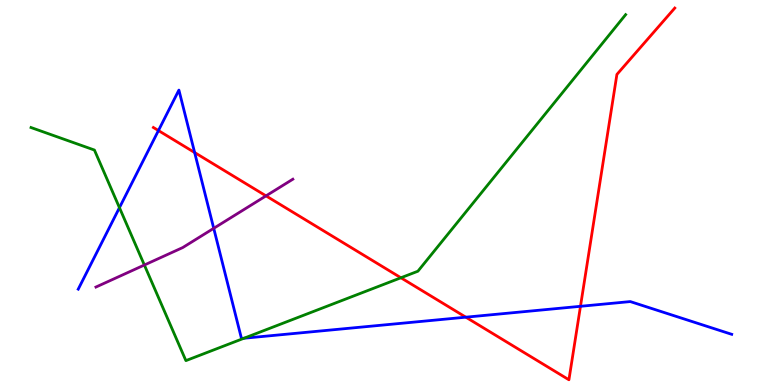[{'lines': ['blue', 'red'], 'intersections': [{'x': 2.04, 'y': 6.61}, {'x': 2.51, 'y': 6.04}, {'x': 6.01, 'y': 1.76}, {'x': 7.49, 'y': 2.04}]}, {'lines': ['green', 'red'], 'intersections': [{'x': 5.17, 'y': 2.79}]}, {'lines': ['purple', 'red'], 'intersections': [{'x': 3.43, 'y': 4.91}]}, {'lines': ['blue', 'green'], 'intersections': [{'x': 1.54, 'y': 4.61}, {'x': 3.15, 'y': 1.21}]}, {'lines': ['blue', 'purple'], 'intersections': [{'x': 2.76, 'y': 4.07}]}, {'lines': ['green', 'purple'], 'intersections': [{'x': 1.86, 'y': 3.12}]}]